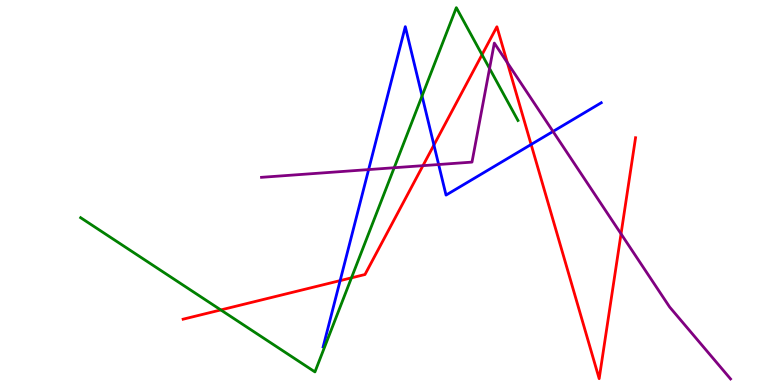[{'lines': ['blue', 'red'], 'intersections': [{'x': 4.39, 'y': 2.71}, {'x': 5.6, 'y': 6.23}, {'x': 6.85, 'y': 6.25}]}, {'lines': ['green', 'red'], 'intersections': [{'x': 2.85, 'y': 1.95}, {'x': 4.53, 'y': 2.78}, {'x': 6.22, 'y': 8.58}]}, {'lines': ['purple', 'red'], 'intersections': [{'x': 5.46, 'y': 5.7}, {'x': 6.55, 'y': 8.37}, {'x': 8.01, 'y': 3.93}]}, {'lines': ['blue', 'green'], 'intersections': [{'x': 5.45, 'y': 7.51}]}, {'lines': ['blue', 'purple'], 'intersections': [{'x': 4.76, 'y': 5.6}, {'x': 5.66, 'y': 5.73}, {'x': 7.14, 'y': 6.59}]}, {'lines': ['green', 'purple'], 'intersections': [{'x': 5.09, 'y': 5.64}, {'x': 6.32, 'y': 8.22}]}]